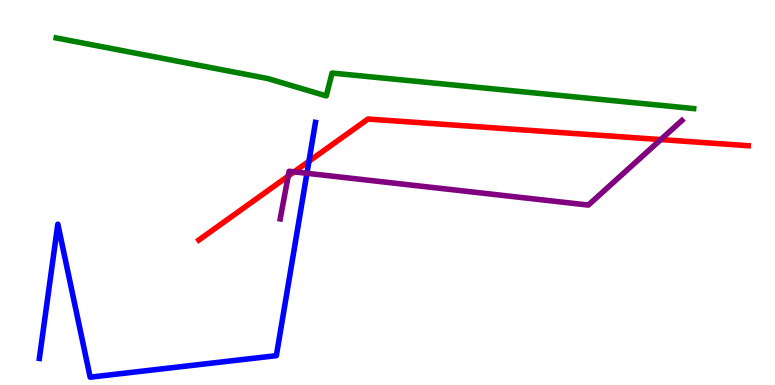[{'lines': ['blue', 'red'], 'intersections': [{'x': 3.99, 'y': 5.81}]}, {'lines': ['green', 'red'], 'intersections': []}, {'lines': ['purple', 'red'], 'intersections': [{'x': 3.72, 'y': 5.43}, {'x': 3.8, 'y': 5.54}, {'x': 8.53, 'y': 6.37}]}, {'lines': ['blue', 'green'], 'intersections': []}, {'lines': ['blue', 'purple'], 'intersections': [{'x': 3.96, 'y': 5.5}]}, {'lines': ['green', 'purple'], 'intersections': []}]